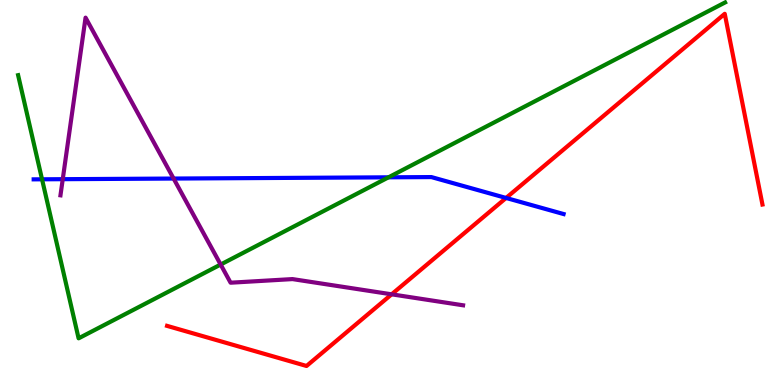[{'lines': ['blue', 'red'], 'intersections': [{'x': 6.53, 'y': 4.86}]}, {'lines': ['green', 'red'], 'intersections': []}, {'lines': ['purple', 'red'], 'intersections': [{'x': 5.05, 'y': 2.36}]}, {'lines': ['blue', 'green'], 'intersections': [{'x': 0.542, 'y': 5.34}, {'x': 5.01, 'y': 5.39}]}, {'lines': ['blue', 'purple'], 'intersections': [{'x': 0.81, 'y': 5.35}, {'x': 2.24, 'y': 5.36}]}, {'lines': ['green', 'purple'], 'intersections': [{'x': 2.85, 'y': 3.13}]}]